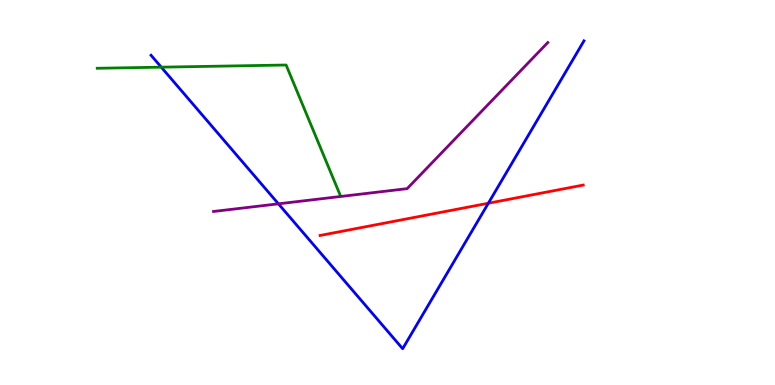[{'lines': ['blue', 'red'], 'intersections': [{'x': 6.3, 'y': 4.72}]}, {'lines': ['green', 'red'], 'intersections': []}, {'lines': ['purple', 'red'], 'intersections': []}, {'lines': ['blue', 'green'], 'intersections': [{'x': 2.08, 'y': 8.26}]}, {'lines': ['blue', 'purple'], 'intersections': [{'x': 3.59, 'y': 4.71}]}, {'lines': ['green', 'purple'], 'intersections': []}]